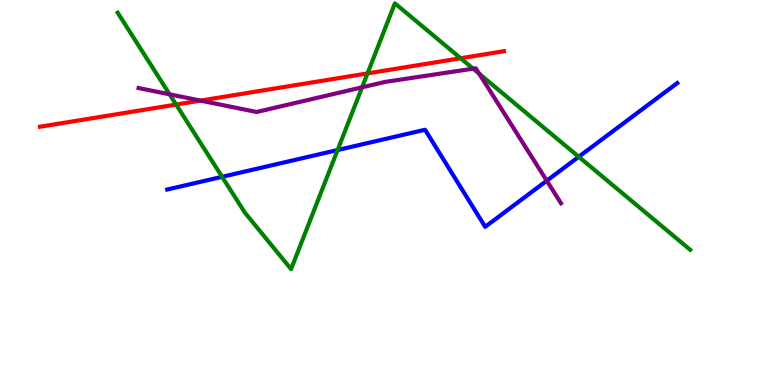[{'lines': ['blue', 'red'], 'intersections': []}, {'lines': ['green', 'red'], 'intersections': [{'x': 2.27, 'y': 7.28}, {'x': 4.74, 'y': 8.09}, {'x': 5.94, 'y': 8.49}]}, {'lines': ['purple', 'red'], 'intersections': [{'x': 2.59, 'y': 7.39}]}, {'lines': ['blue', 'green'], 'intersections': [{'x': 2.87, 'y': 5.41}, {'x': 4.36, 'y': 6.1}, {'x': 7.47, 'y': 5.93}]}, {'lines': ['blue', 'purple'], 'intersections': [{'x': 7.06, 'y': 5.31}]}, {'lines': ['green', 'purple'], 'intersections': [{'x': 2.19, 'y': 7.55}, {'x': 4.67, 'y': 7.73}, {'x': 6.11, 'y': 8.22}, {'x': 6.18, 'y': 8.09}]}]